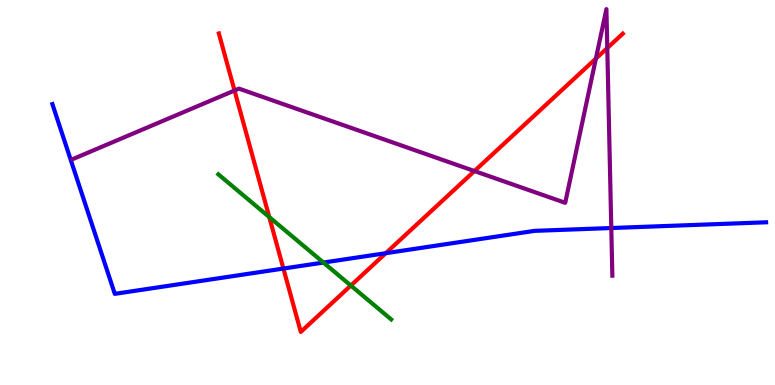[{'lines': ['blue', 'red'], 'intersections': [{'x': 3.66, 'y': 3.02}, {'x': 4.98, 'y': 3.42}]}, {'lines': ['green', 'red'], 'intersections': [{'x': 3.47, 'y': 4.36}, {'x': 4.53, 'y': 2.58}]}, {'lines': ['purple', 'red'], 'intersections': [{'x': 3.03, 'y': 7.65}, {'x': 6.12, 'y': 5.56}, {'x': 7.69, 'y': 8.48}, {'x': 7.84, 'y': 8.75}]}, {'lines': ['blue', 'green'], 'intersections': [{'x': 4.17, 'y': 3.18}]}, {'lines': ['blue', 'purple'], 'intersections': [{'x': 7.89, 'y': 4.08}]}, {'lines': ['green', 'purple'], 'intersections': []}]